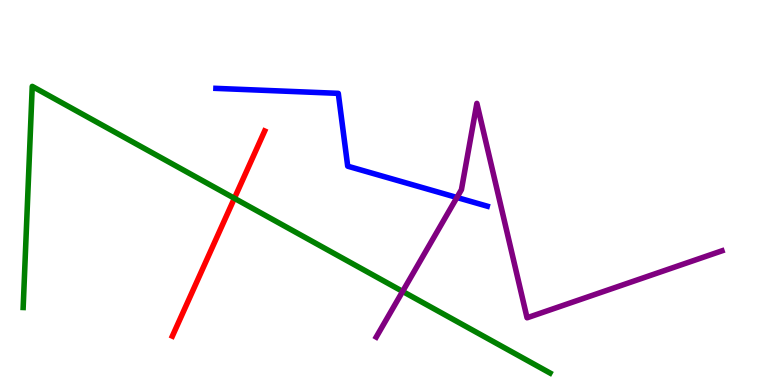[{'lines': ['blue', 'red'], 'intersections': []}, {'lines': ['green', 'red'], 'intersections': [{'x': 3.02, 'y': 4.85}]}, {'lines': ['purple', 'red'], 'intersections': []}, {'lines': ['blue', 'green'], 'intersections': []}, {'lines': ['blue', 'purple'], 'intersections': [{'x': 5.9, 'y': 4.87}]}, {'lines': ['green', 'purple'], 'intersections': [{'x': 5.2, 'y': 2.43}]}]